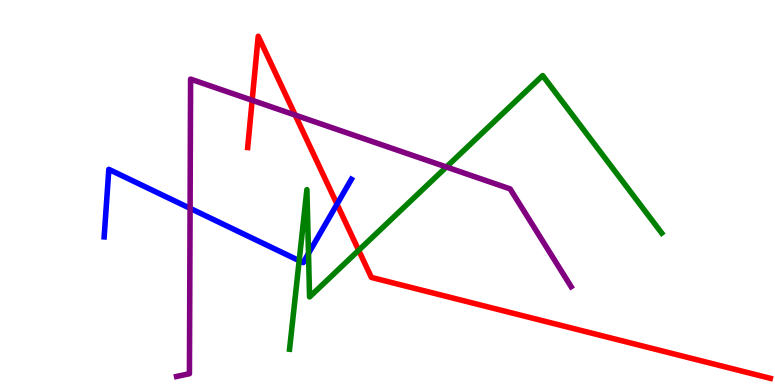[{'lines': ['blue', 'red'], 'intersections': [{'x': 4.35, 'y': 4.7}]}, {'lines': ['green', 'red'], 'intersections': [{'x': 4.63, 'y': 3.5}]}, {'lines': ['purple', 'red'], 'intersections': [{'x': 3.25, 'y': 7.4}, {'x': 3.81, 'y': 7.01}]}, {'lines': ['blue', 'green'], 'intersections': [{'x': 3.86, 'y': 3.23}, {'x': 3.98, 'y': 3.42}]}, {'lines': ['blue', 'purple'], 'intersections': [{'x': 2.45, 'y': 4.59}]}, {'lines': ['green', 'purple'], 'intersections': [{'x': 5.76, 'y': 5.66}]}]